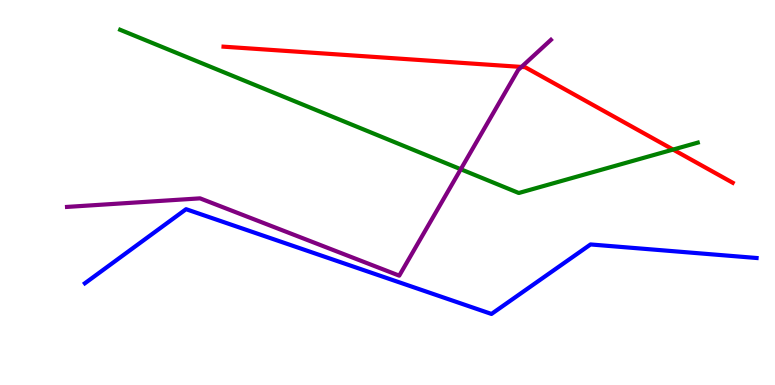[{'lines': ['blue', 'red'], 'intersections': []}, {'lines': ['green', 'red'], 'intersections': [{'x': 8.69, 'y': 6.12}]}, {'lines': ['purple', 'red'], 'intersections': [{'x': 6.73, 'y': 8.26}]}, {'lines': ['blue', 'green'], 'intersections': []}, {'lines': ['blue', 'purple'], 'intersections': []}, {'lines': ['green', 'purple'], 'intersections': [{'x': 5.95, 'y': 5.6}]}]